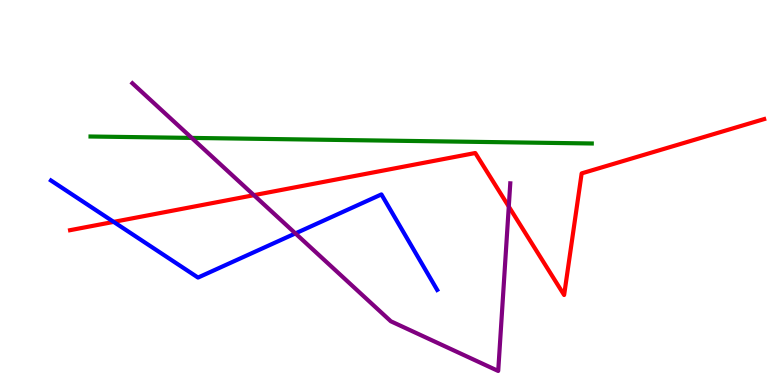[{'lines': ['blue', 'red'], 'intersections': [{'x': 1.47, 'y': 4.24}]}, {'lines': ['green', 'red'], 'intersections': []}, {'lines': ['purple', 'red'], 'intersections': [{'x': 3.28, 'y': 4.93}, {'x': 6.56, 'y': 4.63}]}, {'lines': ['blue', 'green'], 'intersections': []}, {'lines': ['blue', 'purple'], 'intersections': [{'x': 3.81, 'y': 3.94}]}, {'lines': ['green', 'purple'], 'intersections': [{'x': 2.47, 'y': 6.42}]}]